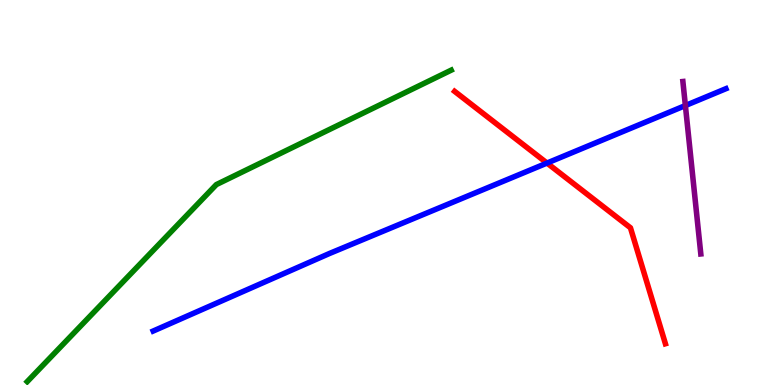[{'lines': ['blue', 'red'], 'intersections': [{'x': 7.06, 'y': 5.76}]}, {'lines': ['green', 'red'], 'intersections': []}, {'lines': ['purple', 'red'], 'intersections': []}, {'lines': ['blue', 'green'], 'intersections': []}, {'lines': ['blue', 'purple'], 'intersections': [{'x': 8.84, 'y': 7.26}]}, {'lines': ['green', 'purple'], 'intersections': []}]